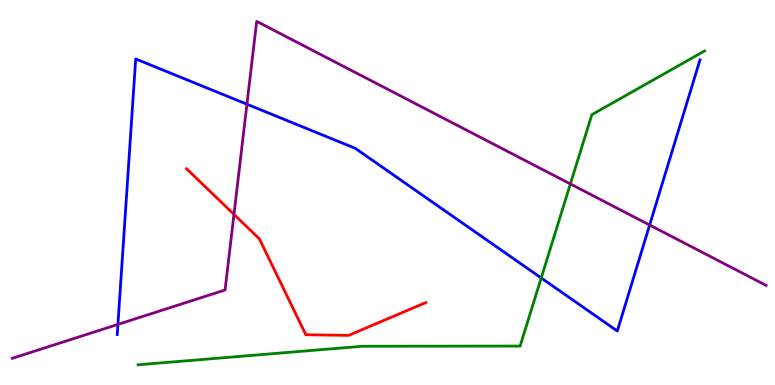[{'lines': ['blue', 'red'], 'intersections': []}, {'lines': ['green', 'red'], 'intersections': []}, {'lines': ['purple', 'red'], 'intersections': [{'x': 3.02, 'y': 4.43}]}, {'lines': ['blue', 'green'], 'intersections': [{'x': 6.98, 'y': 2.78}]}, {'lines': ['blue', 'purple'], 'intersections': [{'x': 1.52, 'y': 1.57}, {'x': 3.19, 'y': 7.29}, {'x': 8.38, 'y': 4.15}]}, {'lines': ['green', 'purple'], 'intersections': [{'x': 7.36, 'y': 5.22}]}]